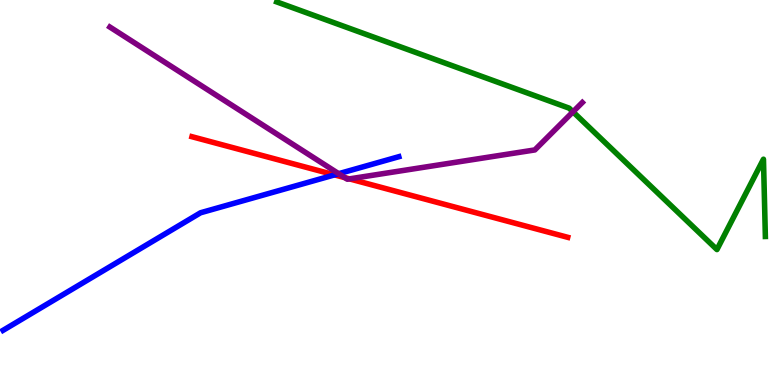[{'lines': ['blue', 'red'], 'intersections': [{'x': 4.32, 'y': 5.46}]}, {'lines': ['green', 'red'], 'intersections': []}, {'lines': ['purple', 'red'], 'intersections': [{'x': 4.45, 'y': 5.39}, {'x': 4.51, 'y': 5.35}]}, {'lines': ['blue', 'green'], 'intersections': []}, {'lines': ['blue', 'purple'], 'intersections': [{'x': 4.37, 'y': 5.49}]}, {'lines': ['green', 'purple'], 'intersections': [{'x': 7.39, 'y': 7.1}]}]